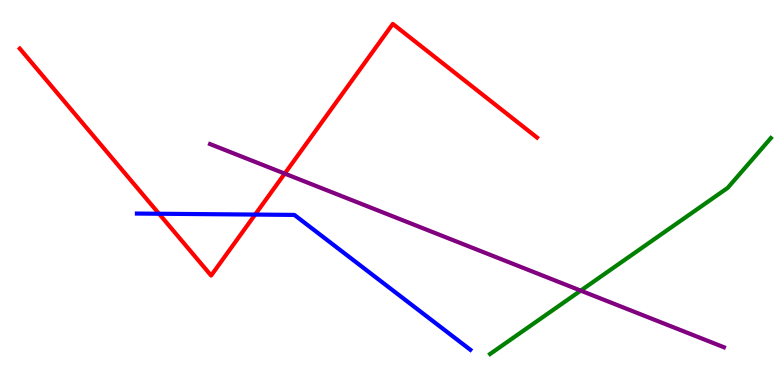[{'lines': ['blue', 'red'], 'intersections': [{'x': 2.05, 'y': 4.45}, {'x': 3.29, 'y': 4.43}]}, {'lines': ['green', 'red'], 'intersections': []}, {'lines': ['purple', 'red'], 'intersections': [{'x': 3.67, 'y': 5.49}]}, {'lines': ['blue', 'green'], 'intersections': []}, {'lines': ['blue', 'purple'], 'intersections': []}, {'lines': ['green', 'purple'], 'intersections': [{'x': 7.49, 'y': 2.45}]}]